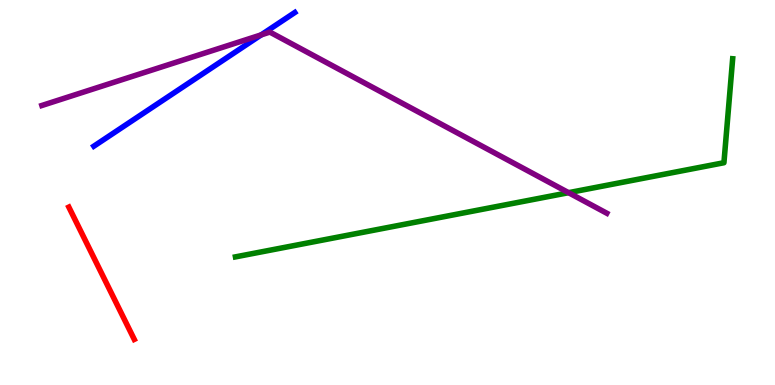[{'lines': ['blue', 'red'], 'intersections': []}, {'lines': ['green', 'red'], 'intersections': []}, {'lines': ['purple', 'red'], 'intersections': []}, {'lines': ['blue', 'green'], 'intersections': []}, {'lines': ['blue', 'purple'], 'intersections': [{'x': 3.37, 'y': 9.09}]}, {'lines': ['green', 'purple'], 'intersections': [{'x': 7.34, 'y': 5.0}]}]